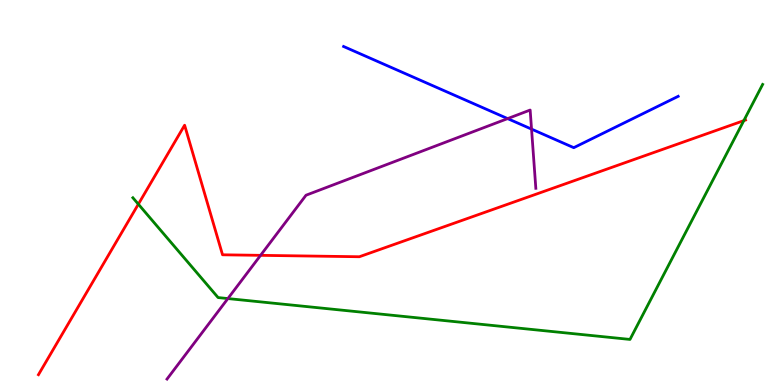[{'lines': ['blue', 'red'], 'intersections': []}, {'lines': ['green', 'red'], 'intersections': [{'x': 1.79, 'y': 4.7}, {'x': 9.6, 'y': 6.87}]}, {'lines': ['purple', 'red'], 'intersections': [{'x': 3.36, 'y': 3.37}]}, {'lines': ['blue', 'green'], 'intersections': []}, {'lines': ['blue', 'purple'], 'intersections': [{'x': 6.55, 'y': 6.92}, {'x': 6.86, 'y': 6.65}]}, {'lines': ['green', 'purple'], 'intersections': [{'x': 2.94, 'y': 2.25}]}]